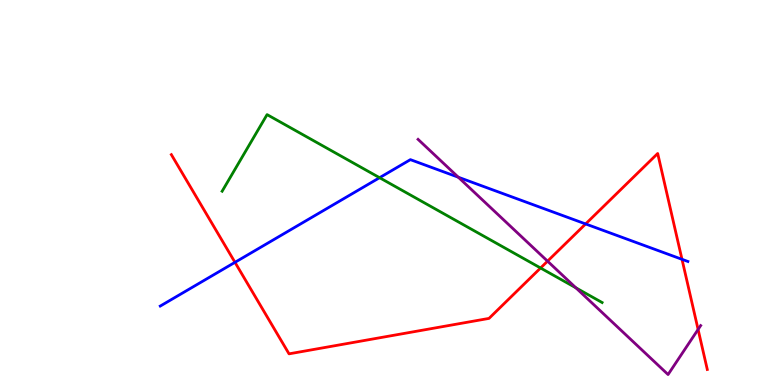[{'lines': ['blue', 'red'], 'intersections': [{'x': 3.03, 'y': 3.19}, {'x': 7.56, 'y': 4.18}, {'x': 8.8, 'y': 3.26}]}, {'lines': ['green', 'red'], 'intersections': [{'x': 6.97, 'y': 3.04}]}, {'lines': ['purple', 'red'], 'intersections': [{'x': 7.07, 'y': 3.22}, {'x': 9.01, 'y': 1.44}]}, {'lines': ['blue', 'green'], 'intersections': [{'x': 4.9, 'y': 5.38}]}, {'lines': ['blue', 'purple'], 'intersections': [{'x': 5.91, 'y': 5.4}]}, {'lines': ['green', 'purple'], 'intersections': [{'x': 7.43, 'y': 2.52}]}]